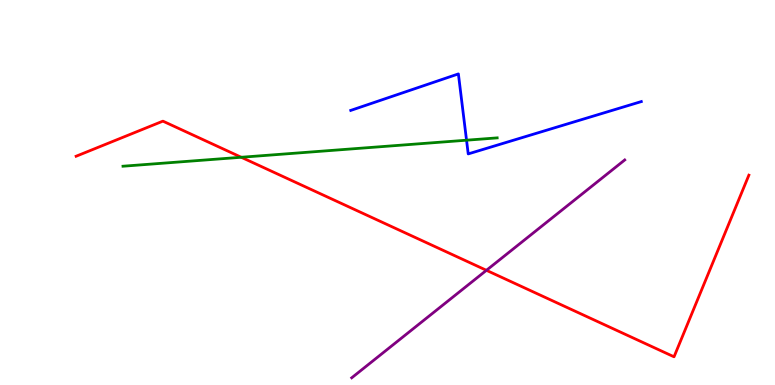[{'lines': ['blue', 'red'], 'intersections': []}, {'lines': ['green', 'red'], 'intersections': [{'x': 3.11, 'y': 5.92}]}, {'lines': ['purple', 'red'], 'intersections': [{'x': 6.28, 'y': 2.98}]}, {'lines': ['blue', 'green'], 'intersections': [{'x': 6.02, 'y': 6.36}]}, {'lines': ['blue', 'purple'], 'intersections': []}, {'lines': ['green', 'purple'], 'intersections': []}]